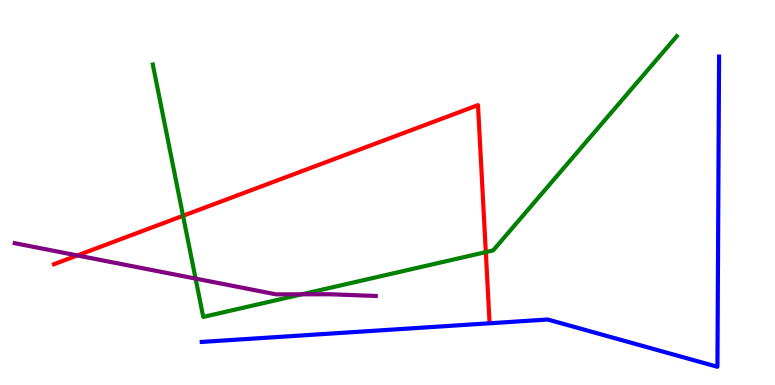[{'lines': ['blue', 'red'], 'intersections': []}, {'lines': ['green', 'red'], 'intersections': [{'x': 2.36, 'y': 4.4}, {'x': 6.27, 'y': 3.45}]}, {'lines': ['purple', 'red'], 'intersections': [{'x': 0.998, 'y': 3.37}]}, {'lines': ['blue', 'green'], 'intersections': []}, {'lines': ['blue', 'purple'], 'intersections': []}, {'lines': ['green', 'purple'], 'intersections': [{'x': 2.52, 'y': 2.76}, {'x': 3.9, 'y': 2.36}]}]